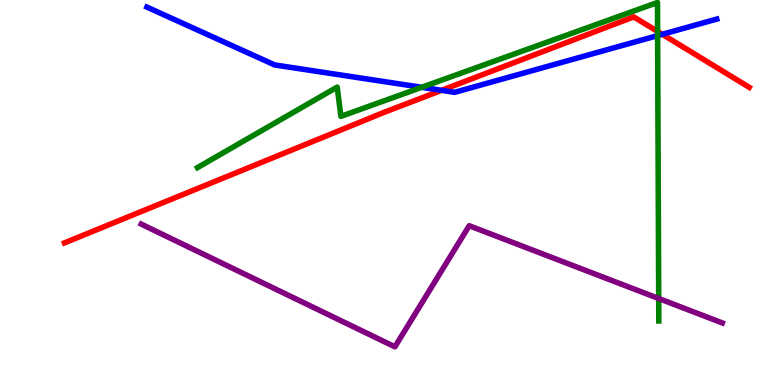[{'lines': ['blue', 'red'], 'intersections': [{'x': 5.7, 'y': 7.65}, {'x': 8.55, 'y': 9.11}]}, {'lines': ['green', 'red'], 'intersections': [{'x': 8.49, 'y': 9.18}]}, {'lines': ['purple', 'red'], 'intersections': []}, {'lines': ['blue', 'green'], 'intersections': [{'x': 5.44, 'y': 7.73}, {'x': 8.49, 'y': 9.07}]}, {'lines': ['blue', 'purple'], 'intersections': []}, {'lines': ['green', 'purple'], 'intersections': [{'x': 8.5, 'y': 2.25}]}]